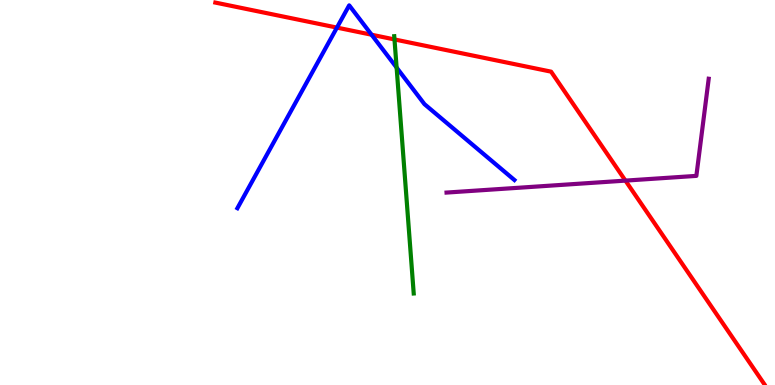[{'lines': ['blue', 'red'], 'intersections': [{'x': 4.35, 'y': 9.28}, {'x': 4.79, 'y': 9.1}]}, {'lines': ['green', 'red'], 'intersections': [{'x': 5.09, 'y': 8.98}]}, {'lines': ['purple', 'red'], 'intersections': [{'x': 8.07, 'y': 5.31}]}, {'lines': ['blue', 'green'], 'intersections': [{'x': 5.12, 'y': 8.24}]}, {'lines': ['blue', 'purple'], 'intersections': []}, {'lines': ['green', 'purple'], 'intersections': []}]